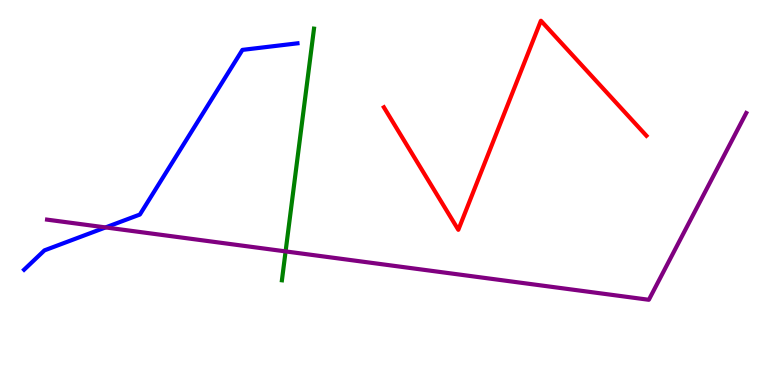[{'lines': ['blue', 'red'], 'intersections': []}, {'lines': ['green', 'red'], 'intersections': []}, {'lines': ['purple', 'red'], 'intersections': []}, {'lines': ['blue', 'green'], 'intersections': []}, {'lines': ['blue', 'purple'], 'intersections': [{'x': 1.36, 'y': 4.09}]}, {'lines': ['green', 'purple'], 'intersections': [{'x': 3.69, 'y': 3.47}]}]